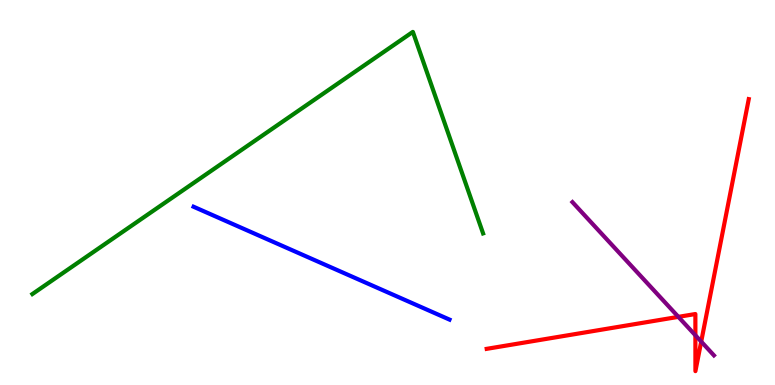[{'lines': ['blue', 'red'], 'intersections': []}, {'lines': ['green', 'red'], 'intersections': []}, {'lines': ['purple', 'red'], 'intersections': [{'x': 8.75, 'y': 1.77}, {'x': 8.97, 'y': 1.29}, {'x': 9.05, 'y': 1.13}]}, {'lines': ['blue', 'green'], 'intersections': []}, {'lines': ['blue', 'purple'], 'intersections': []}, {'lines': ['green', 'purple'], 'intersections': []}]